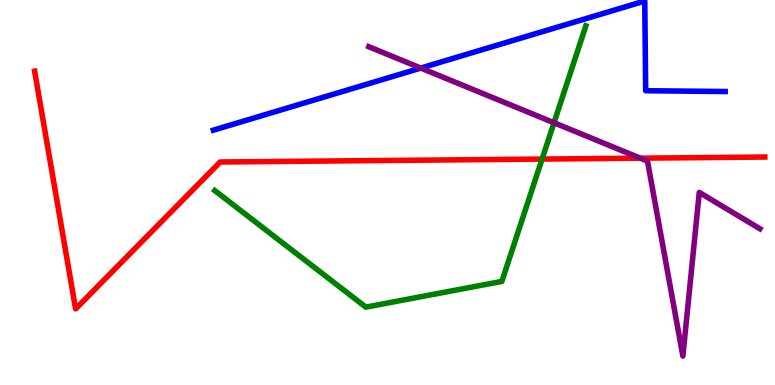[{'lines': ['blue', 'red'], 'intersections': []}, {'lines': ['green', 'red'], 'intersections': [{'x': 6.99, 'y': 5.87}]}, {'lines': ['purple', 'red'], 'intersections': [{'x': 8.26, 'y': 5.89}]}, {'lines': ['blue', 'green'], 'intersections': []}, {'lines': ['blue', 'purple'], 'intersections': [{'x': 5.43, 'y': 8.23}]}, {'lines': ['green', 'purple'], 'intersections': [{'x': 7.15, 'y': 6.81}]}]